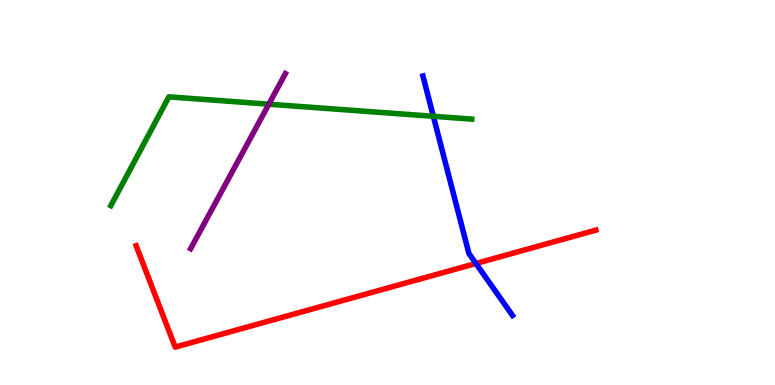[{'lines': ['blue', 'red'], 'intersections': [{'x': 6.14, 'y': 3.16}]}, {'lines': ['green', 'red'], 'intersections': []}, {'lines': ['purple', 'red'], 'intersections': []}, {'lines': ['blue', 'green'], 'intersections': [{'x': 5.59, 'y': 6.98}]}, {'lines': ['blue', 'purple'], 'intersections': []}, {'lines': ['green', 'purple'], 'intersections': [{'x': 3.47, 'y': 7.29}]}]